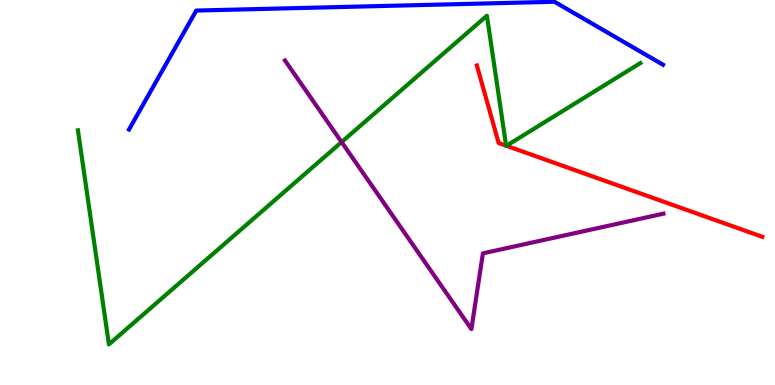[{'lines': ['blue', 'red'], 'intersections': []}, {'lines': ['green', 'red'], 'intersections': [{'x': 6.53, 'y': 6.22}, {'x': 6.53, 'y': 6.21}]}, {'lines': ['purple', 'red'], 'intersections': []}, {'lines': ['blue', 'green'], 'intersections': []}, {'lines': ['blue', 'purple'], 'intersections': []}, {'lines': ['green', 'purple'], 'intersections': [{'x': 4.41, 'y': 6.31}]}]